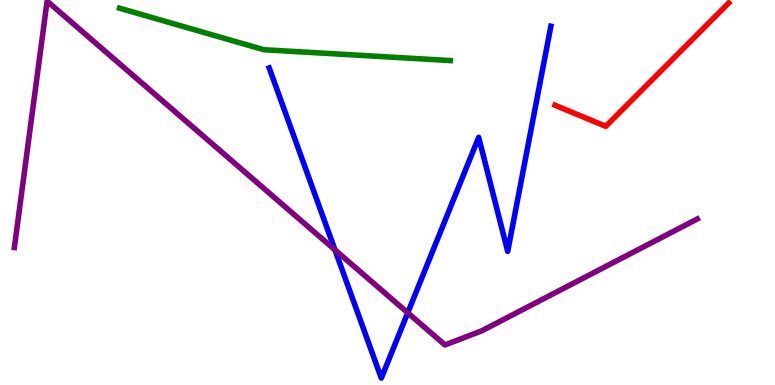[{'lines': ['blue', 'red'], 'intersections': []}, {'lines': ['green', 'red'], 'intersections': []}, {'lines': ['purple', 'red'], 'intersections': []}, {'lines': ['blue', 'green'], 'intersections': []}, {'lines': ['blue', 'purple'], 'intersections': [{'x': 4.32, 'y': 3.51}, {'x': 5.26, 'y': 1.88}]}, {'lines': ['green', 'purple'], 'intersections': []}]